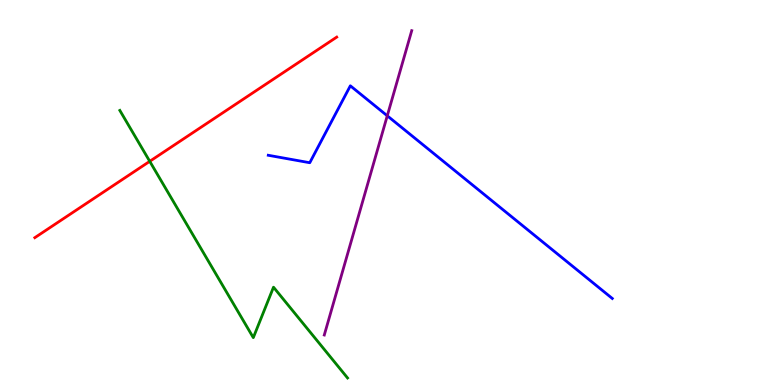[{'lines': ['blue', 'red'], 'intersections': []}, {'lines': ['green', 'red'], 'intersections': [{'x': 1.93, 'y': 5.81}]}, {'lines': ['purple', 'red'], 'intersections': []}, {'lines': ['blue', 'green'], 'intersections': []}, {'lines': ['blue', 'purple'], 'intersections': [{'x': 5.0, 'y': 6.99}]}, {'lines': ['green', 'purple'], 'intersections': []}]